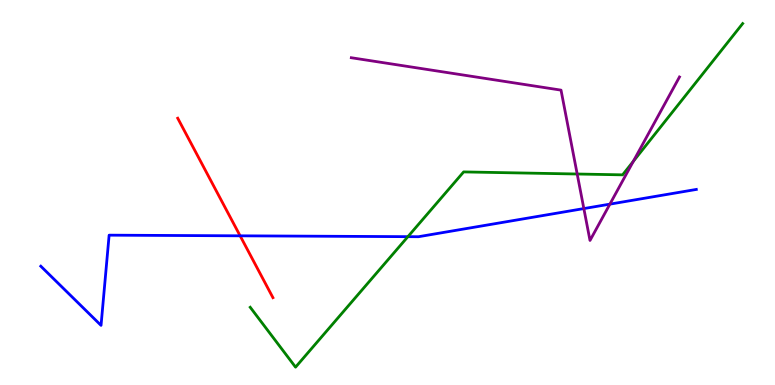[{'lines': ['blue', 'red'], 'intersections': [{'x': 3.1, 'y': 3.87}]}, {'lines': ['green', 'red'], 'intersections': []}, {'lines': ['purple', 'red'], 'intersections': []}, {'lines': ['blue', 'green'], 'intersections': [{'x': 5.26, 'y': 3.85}]}, {'lines': ['blue', 'purple'], 'intersections': [{'x': 7.53, 'y': 4.58}, {'x': 7.87, 'y': 4.7}]}, {'lines': ['green', 'purple'], 'intersections': [{'x': 7.45, 'y': 5.48}, {'x': 8.17, 'y': 5.81}]}]